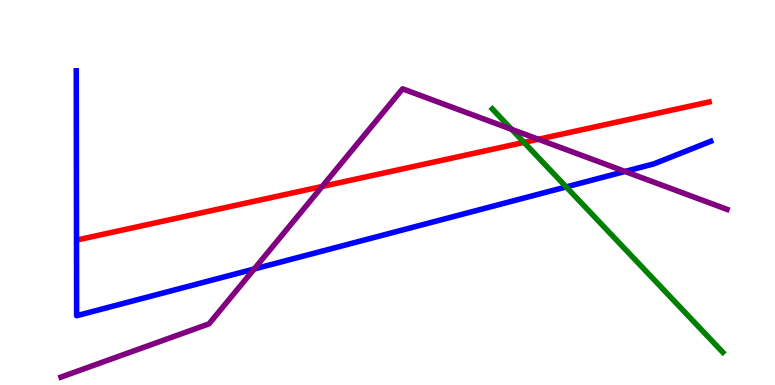[{'lines': ['blue', 'red'], 'intersections': []}, {'lines': ['green', 'red'], 'intersections': [{'x': 6.76, 'y': 6.3}]}, {'lines': ['purple', 'red'], 'intersections': [{'x': 4.16, 'y': 5.16}, {'x': 6.95, 'y': 6.38}]}, {'lines': ['blue', 'green'], 'intersections': [{'x': 7.31, 'y': 5.14}]}, {'lines': ['blue', 'purple'], 'intersections': [{'x': 3.28, 'y': 3.01}, {'x': 8.06, 'y': 5.55}]}, {'lines': ['green', 'purple'], 'intersections': [{'x': 6.6, 'y': 6.64}]}]